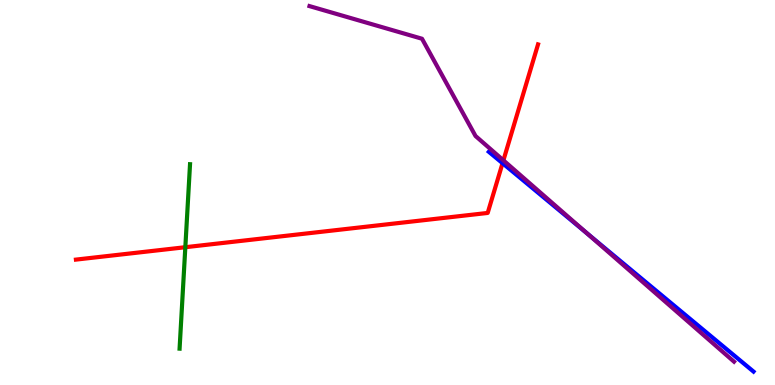[{'lines': ['blue', 'red'], 'intersections': [{'x': 6.48, 'y': 5.76}]}, {'lines': ['green', 'red'], 'intersections': [{'x': 2.39, 'y': 3.58}]}, {'lines': ['purple', 'red'], 'intersections': [{'x': 6.5, 'y': 5.84}]}, {'lines': ['blue', 'green'], 'intersections': []}, {'lines': ['blue', 'purple'], 'intersections': [{'x': 7.57, 'y': 3.94}]}, {'lines': ['green', 'purple'], 'intersections': []}]